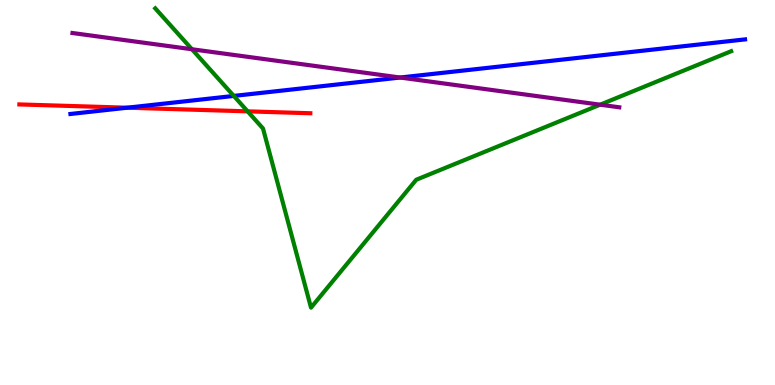[{'lines': ['blue', 'red'], 'intersections': [{'x': 1.64, 'y': 7.2}]}, {'lines': ['green', 'red'], 'intersections': [{'x': 3.2, 'y': 7.11}]}, {'lines': ['purple', 'red'], 'intersections': []}, {'lines': ['blue', 'green'], 'intersections': [{'x': 3.02, 'y': 7.51}]}, {'lines': ['blue', 'purple'], 'intersections': [{'x': 5.16, 'y': 7.99}]}, {'lines': ['green', 'purple'], 'intersections': [{'x': 2.48, 'y': 8.72}, {'x': 7.74, 'y': 7.28}]}]